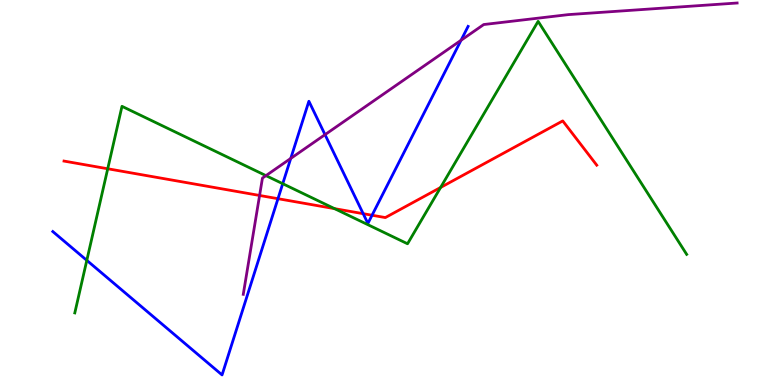[{'lines': ['blue', 'red'], 'intersections': [{'x': 3.59, 'y': 4.84}, {'x': 4.69, 'y': 4.45}, {'x': 4.8, 'y': 4.41}]}, {'lines': ['green', 'red'], 'intersections': [{'x': 1.39, 'y': 5.62}, {'x': 4.32, 'y': 4.58}, {'x': 5.69, 'y': 5.13}]}, {'lines': ['purple', 'red'], 'intersections': [{'x': 3.35, 'y': 4.92}]}, {'lines': ['blue', 'green'], 'intersections': [{'x': 1.12, 'y': 3.24}, {'x': 3.65, 'y': 5.23}]}, {'lines': ['blue', 'purple'], 'intersections': [{'x': 3.75, 'y': 5.88}, {'x': 4.19, 'y': 6.5}, {'x': 5.95, 'y': 8.95}]}, {'lines': ['green', 'purple'], 'intersections': [{'x': 3.43, 'y': 5.44}]}]